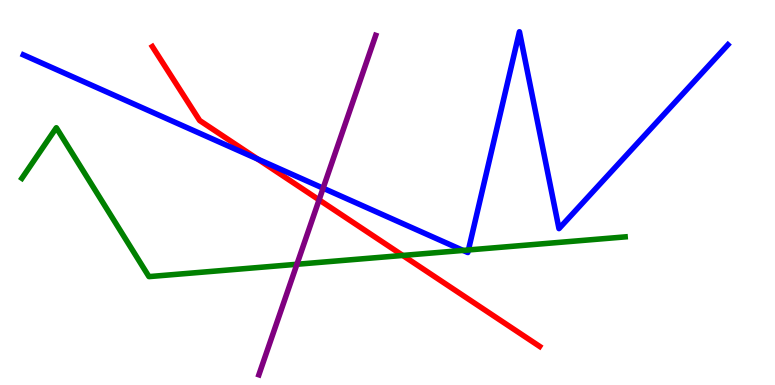[{'lines': ['blue', 'red'], 'intersections': [{'x': 3.33, 'y': 5.87}]}, {'lines': ['green', 'red'], 'intersections': [{'x': 5.2, 'y': 3.37}]}, {'lines': ['purple', 'red'], 'intersections': [{'x': 4.12, 'y': 4.81}]}, {'lines': ['blue', 'green'], 'intersections': [{'x': 5.97, 'y': 3.5}, {'x': 6.04, 'y': 3.51}]}, {'lines': ['blue', 'purple'], 'intersections': [{'x': 4.17, 'y': 5.11}]}, {'lines': ['green', 'purple'], 'intersections': [{'x': 3.83, 'y': 3.14}]}]